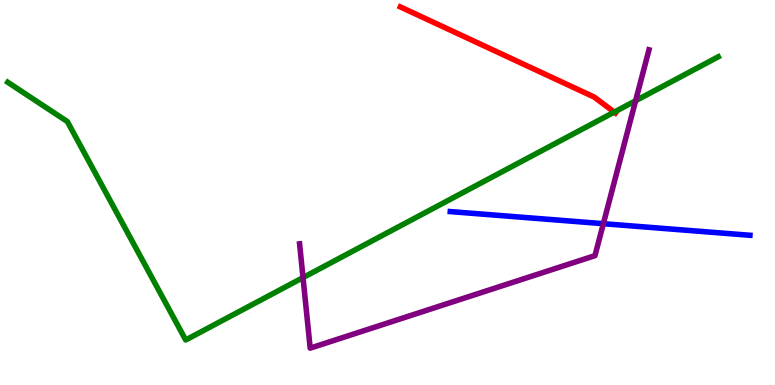[{'lines': ['blue', 'red'], 'intersections': []}, {'lines': ['green', 'red'], 'intersections': [{'x': 7.93, 'y': 7.09}]}, {'lines': ['purple', 'red'], 'intersections': []}, {'lines': ['blue', 'green'], 'intersections': []}, {'lines': ['blue', 'purple'], 'intersections': [{'x': 7.79, 'y': 4.19}]}, {'lines': ['green', 'purple'], 'intersections': [{'x': 3.91, 'y': 2.79}, {'x': 8.2, 'y': 7.38}]}]